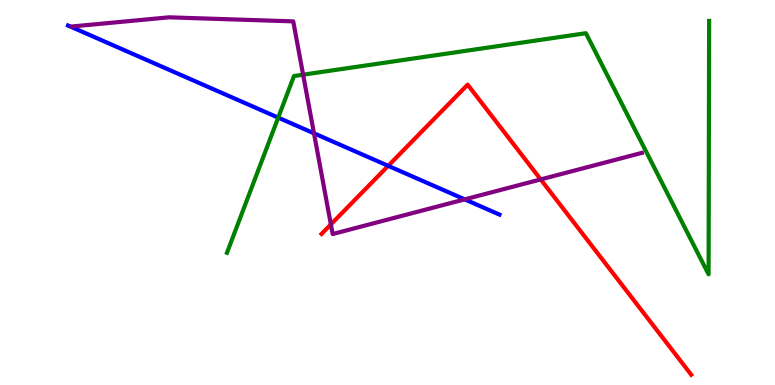[{'lines': ['blue', 'red'], 'intersections': [{'x': 5.01, 'y': 5.69}]}, {'lines': ['green', 'red'], 'intersections': []}, {'lines': ['purple', 'red'], 'intersections': [{'x': 4.27, 'y': 4.17}, {'x': 6.98, 'y': 5.34}]}, {'lines': ['blue', 'green'], 'intersections': [{'x': 3.59, 'y': 6.94}]}, {'lines': ['blue', 'purple'], 'intersections': [{'x': 4.05, 'y': 6.54}, {'x': 6.0, 'y': 4.82}]}, {'lines': ['green', 'purple'], 'intersections': [{'x': 3.91, 'y': 8.06}]}]